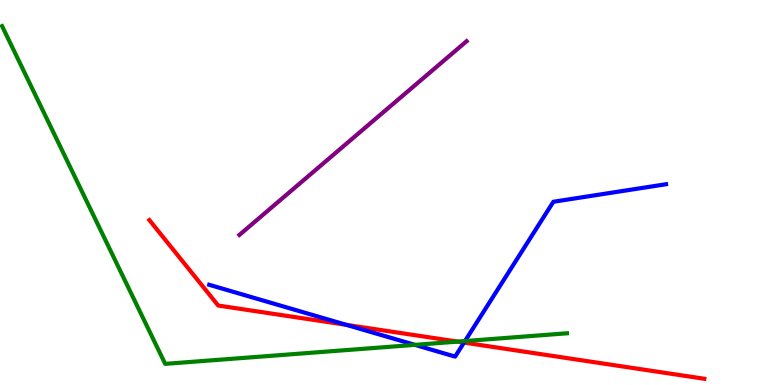[{'lines': ['blue', 'red'], 'intersections': [{'x': 4.47, 'y': 1.56}, {'x': 5.99, 'y': 1.1}]}, {'lines': ['green', 'red'], 'intersections': [{'x': 5.91, 'y': 1.13}]}, {'lines': ['purple', 'red'], 'intersections': []}, {'lines': ['blue', 'green'], 'intersections': [{'x': 5.35, 'y': 1.04}, {'x': 6.0, 'y': 1.14}]}, {'lines': ['blue', 'purple'], 'intersections': []}, {'lines': ['green', 'purple'], 'intersections': []}]